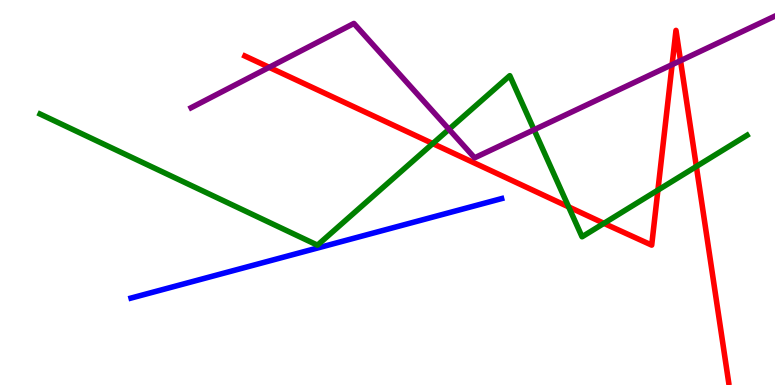[{'lines': ['blue', 'red'], 'intersections': []}, {'lines': ['green', 'red'], 'intersections': [{'x': 5.58, 'y': 6.27}, {'x': 7.34, 'y': 4.63}, {'x': 7.79, 'y': 4.2}, {'x': 8.49, 'y': 5.06}, {'x': 8.99, 'y': 5.68}]}, {'lines': ['purple', 'red'], 'intersections': [{'x': 3.47, 'y': 8.25}, {'x': 8.67, 'y': 8.32}, {'x': 8.78, 'y': 8.42}]}, {'lines': ['blue', 'green'], 'intersections': []}, {'lines': ['blue', 'purple'], 'intersections': []}, {'lines': ['green', 'purple'], 'intersections': [{'x': 5.79, 'y': 6.64}, {'x': 6.89, 'y': 6.63}]}]